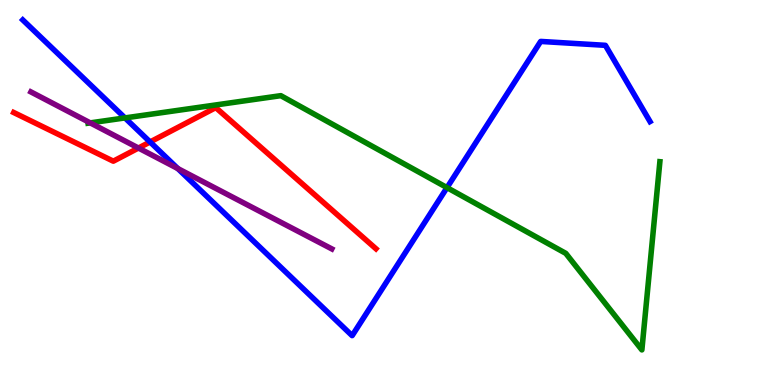[{'lines': ['blue', 'red'], 'intersections': [{'x': 1.94, 'y': 6.31}]}, {'lines': ['green', 'red'], 'intersections': []}, {'lines': ['purple', 'red'], 'intersections': [{'x': 1.79, 'y': 6.16}]}, {'lines': ['blue', 'green'], 'intersections': [{'x': 1.61, 'y': 6.94}, {'x': 5.77, 'y': 5.13}]}, {'lines': ['blue', 'purple'], 'intersections': [{'x': 2.29, 'y': 5.62}]}, {'lines': ['green', 'purple'], 'intersections': [{'x': 1.16, 'y': 6.81}]}]